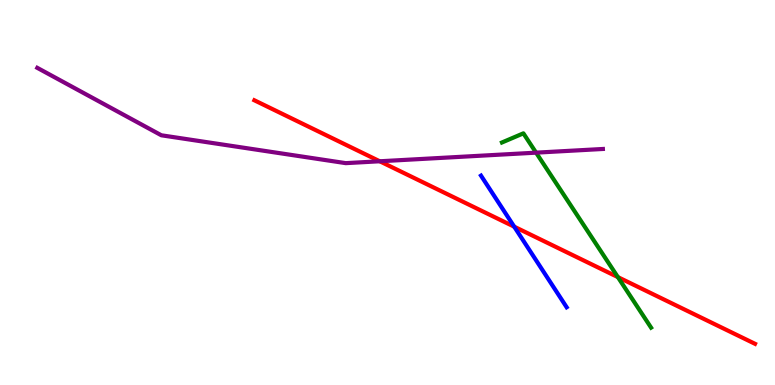[{'lines': ['blue', 'red'], 'intersections': [{'x': 6.64, 'y': 4.11}]}, {'lines': ['green', 'red'], 'intersections': [{'x': 7.97, 'y': 2.8}]}, {'lines': ['purple', 'red'], 'intersections': [{'x': 4.9, 'y': 5.81}]}, {'lines': ['blue', 'green'], 'intersections': []}, {'lines': ['blue', 'purple'], 'intersections': []}, {'lines': ['green', 'purple'], 'intersections': [{'x': 6.92, 'y': 6.03}]}]